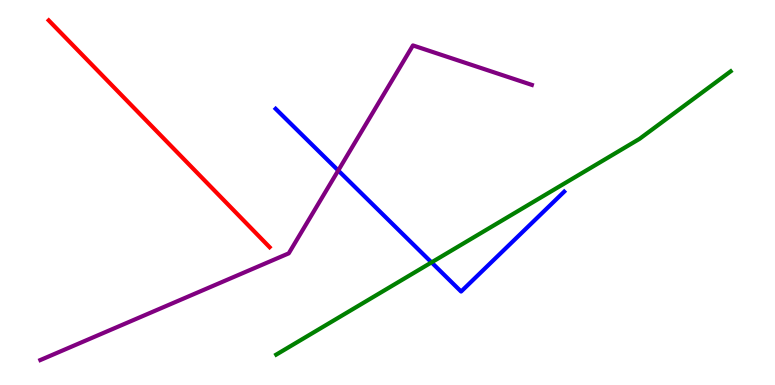[{'lines': ['blue', 'red'], 'intersections': []}, {'lines': ['green', 'red'], 'intersections': []}, {'lines': ['purple', 'red'], 'intersections': []}, {'lines': ['blue', 'green'], 'intersections': [{'x': 5.57, 'y': 3.18}]}, {'lines': ['blue', 'purple'], 'intersections': [{'x': 4.36, 'y': 5.57}]}, {'lines': ['green', 'purple'], 'intersections': []}]